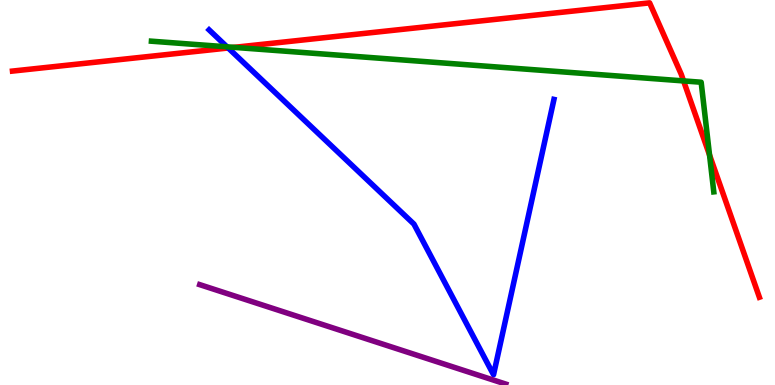[{'lines': ['blue', 'red'], 'intersections': [{'x': 2.94, 'y': 8.75}]}, {'lines': ['green', 'red'], 'intersections': [{'x': 3.02, 'y': 8.77}, {'x': 8.82, 'y': 7.9}, {'x': 9.16, 'y': 5.97}]}, {'lines': ['purple', 'red'], 'intersections': []}, {'lines': ['blue', 'green'], 'intersections': [{'x': 2.93, 'y': 8.78}]}, {'lines': ['blue', 'purple'], 'intersections': []}, {'lines': ['green', 'purple'], 'intersections': []}]